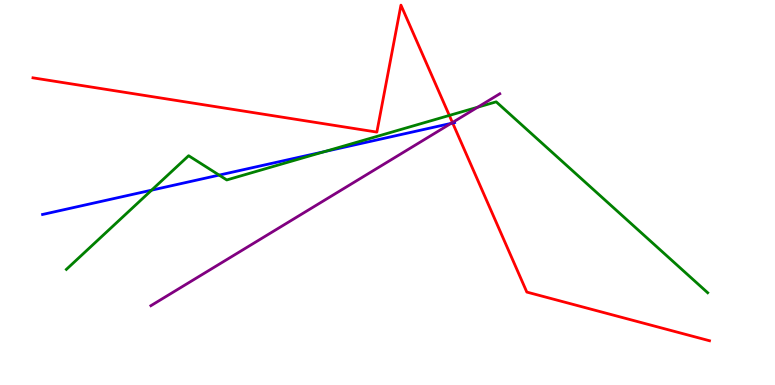[{'lines': ['blue', 'red'], 'intersections': [{'x': 5.84, 'y': 6.8}]}, {'lines': ['green', 'red'], 'intersections': [{'x': 5.8, 'y': 7.0}]}, {'lines': ['purple', 'red'], 'intersections': [{'x': 5.84, 'y': 6.82}]}, {'lines': ['blue', 'green'], 'intersections': [{'x': 1.96, 'y': 5.06}, {'x': 2.83, 'y': 5.45}, {'x': 4.19, 'y': 6.06}]}, {'lines': ['blue', 'purple'], 'intersections': [{'x': 5.82, 'y': 6.79}]}, {'lines': ['green', 'purple'], 'intersections': [{'x': 6.16, 'y': 7.22}]}]